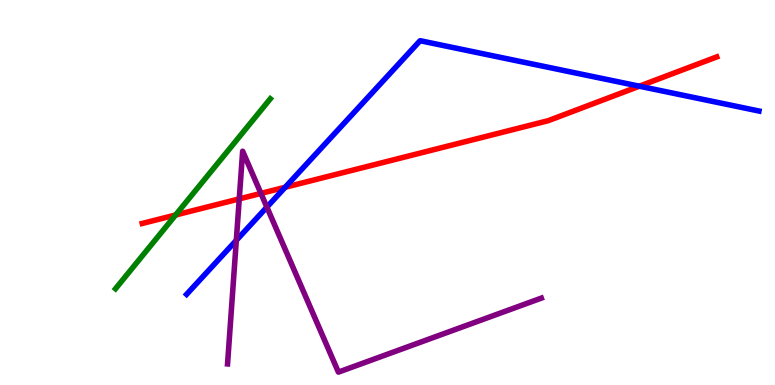[{'lines': ['blue', 'red'], 'intersections': [{'x': 3.68, 'y': 5.14}, {'x': 8.25, 'y': 7.76}]}, {'lines': ['green', 'red'], 'intersections': [{'x': 2.27, 'y': 4.42}]}, {'lines': ['purple', 'red'], 'intersections': [{'x': 3.09, 'y': 4.83}, {'x': 3.37, 'y': 4.98}]}, {'lines': ['blue', 'green'], 'intersections': []}, {'lines': ['blue', 'purple'], 'intersections': [{'x': 3.05, 'y': 3.76}, {'x': 3.44, 'y': 4.62}]}, {'lines': ['green', 'purple'], 'intersections': []}]